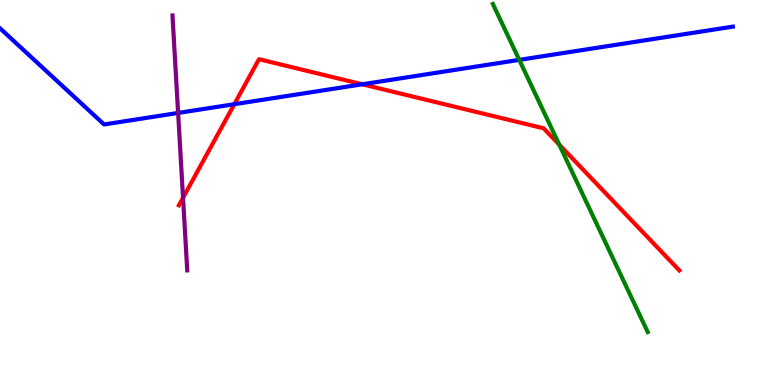[{'lines': ['blue', 'red'], 'intersections': [{'x': 3.02, 'y': 7.29}, {'x': 4.67, 'y': 7.81}]}, {'lines': ['green', 'red'], 'intersections': [{'x': 7.22, 'y': 6.24}]}, {'lines': ['purple', 'red'], 'intersections': [{'x': 2.36, 'y': 4.86}]}, {'lines': ['blue', 'green'], 'intersections': [{'x': 6.7, 'y': 8.44}]}, {'lines': ['blue', 'purple'], 'intersections': [{'x': 2.3, 'y': 7.07}]}, {'lines': ['green', 'purple'], 'intersections': []}]